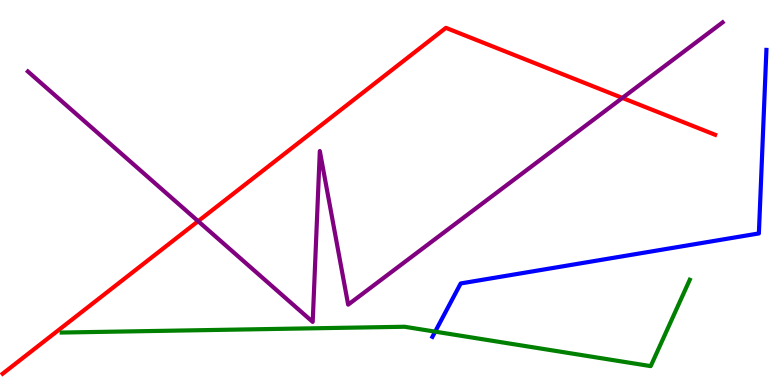[{'lines': ['blue', 'red'], 'intersections': []}, {'lines': ['green', 'red'], 'intersections': []}, {'lines': ['purple', 'red'], 'intersections': [{'x': 2.56, 'y': 4.25}, {'x': 8.03, 'y': 7.46}]}, {'lines': ['blue', 'green'], 'intersections': [{'x': 5.61, 'y': 1.39}]}, {'lines': ['blue', 'purple'], 'intersections': []}, {'lines': ['green', 'purple'], 'intersections': []}]